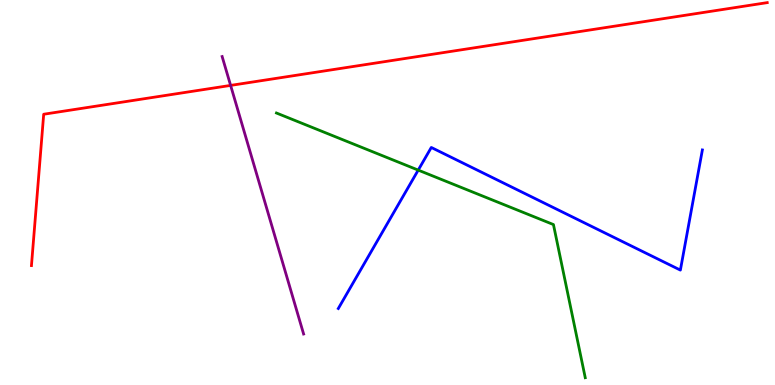[{'lines': ['blue', 'red'], 'intersections': []}, {'lines': ['green', 'red'], 'intersections': []}, {'lines': ['purple', 'red'], 'intersections': [{'x': 2.98, 'y': 7.78}]}, {'lines': ['blue', 'green'], 'intersections': [{'x': 5.4, 'y': 5.58}]}, {'lines': ['blue', 'purple'], 'intersections': []}, {'lines': ['green', 'purple'], 'intersections': []}]